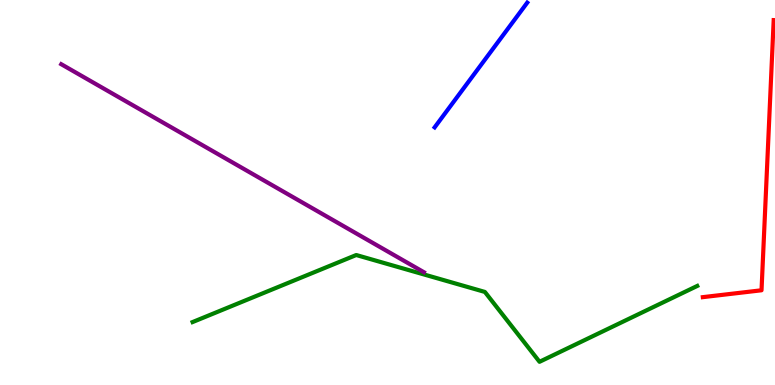[{'lines': ['blue', 'red'], 'intersections': []}, {'lines': ['green', 'red'], 'intersections': []}, {'lines': ['purple', 'red'], 'intersections': []}, {'lines': ['blue', 'green'], 'intersections': []}, {'lines': ['blue', 'purple'], 'intersections': []}, {'lines': ['green', 'purple'], 'intersections': []}]